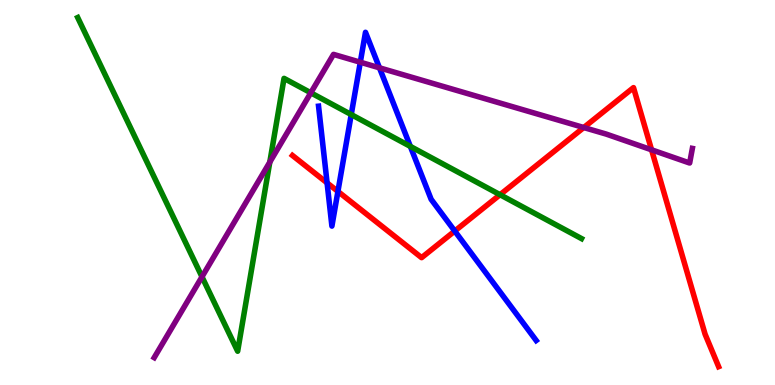[{'lines': ['blue', 'red'], 'intersections': [{'x': 4.22, 'y': 5.25}, {'x': 4.36, 'y': 5.03}, {'x': 5.87, 'y': 4.0}]}, {'lines': ['green', 'red'], 'intersections': [{'x': 6.45, 'y': 4.94}]}, {'lines': ['purple', 'red'], 'intersections': [{'x': 7.53, 'y': 6.69}, {'x': 8.41, 'y': 6.11}]}, {'lines': ['blue', 'green'], 'intersections': [{'x': 4.53, 'y': 7.02}, {'x': 5.29, 'y': 6.2}]}, {'lines': ['blue', 'purple'], 'intersections': [{'x': 4.65, 'y': 8.38}, {'x': 4.9, 'y': 8.24}]}, {'lines': ['green', 'purple'], 'intersections': [{'x': 2.61, 'y': 2.81}, {'x': 3.48, 'y': 5.79}, {'x': 4.01, 'y': 7.59}]}]